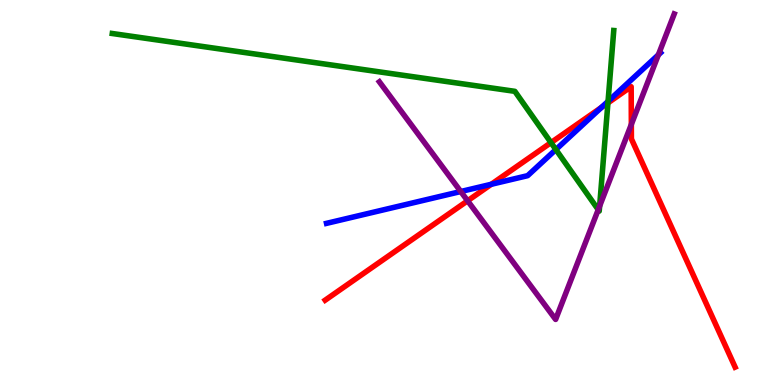[{'lines': ['blue', 'red'], 'intersections': [{'x': 6.34, 'y': 5.21}, {'x': 7.76, 'y': 7.21}]}, {'lines': ['green', 'red'], 'intersections': [{'x': 7.11, 'y': 6.3}, {'x': 7.84, 'y': 7.33}]}, {'lines': ['purple', 'red'], 'intersections': [{'x': 6.03, 'y': 4.78}, {'x': 8.15, 'y': 6.77}]}, {'lines': ['blue', 'green'], 'intersections': [{'x': 7.17, 'y': 6.12}, {'x': 7.85, 'y': 7.37}]}, {'lines': ['blue', 'purple'], 'intersections': [{'x': 5.95, 'y': 5.03}, {'x': 8.5, 'y': 8.58}]}, {'lines': ['green', 'purple'], 'intersections': [{'x': 7.72, 'y': 4.55}, {'x': 7.74, 'y': 4.65}]}]